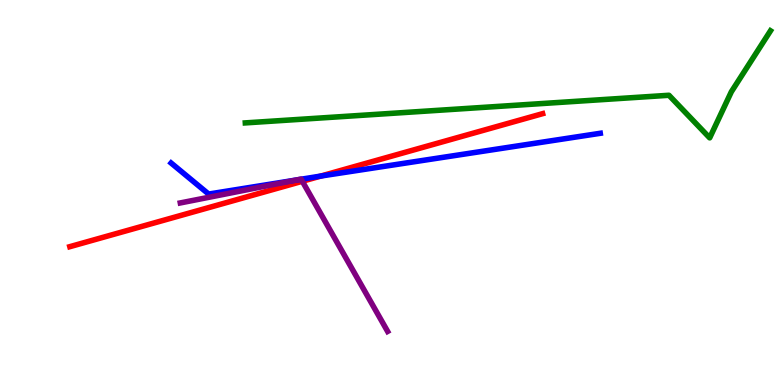[{'lines': ['blue', 'red'], 'intersections': [{'x': 4.14, 'y': 5.43}]}, {'lines': ['green', 'red'], 'intersections': []}, {'lines': ['purple', 'red'], 'intersections': [{'x': 3.9, 'y': 5.29}]}, {'lines': ['blue', 'green'], 'intersections': []}, {'lines': ['blue', 'purple'], 'intersections': [{'x': 3.83, 'y': 5.33}, {'x': 3.89, 'y': 5.34}]}, {'lines': ['green', 'purple'], 'intersections': []}]